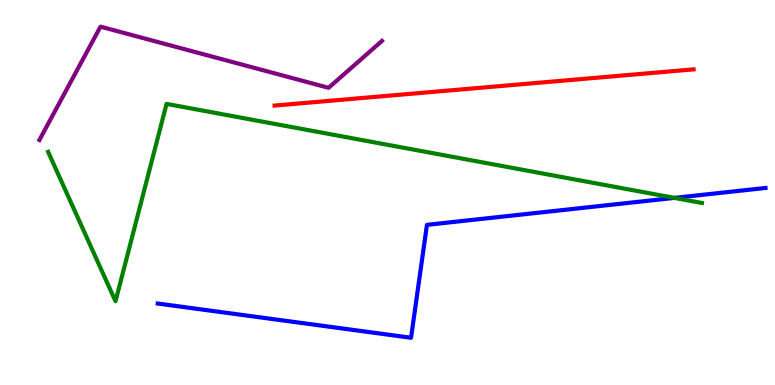[{'lines': ['blue', 'red'], 'intersections': []}, {'lines': ['green', 'red'], 'intersections': []}, {'lines': ['purple', 'red'], 'intersections': []}, {'lines': ['blue', 'green'], 'intersections': [{'x': 8.7, 'y': 4.86}]}, {'lines': ['blue', 'purple'], 'intersections': []}, {'lines': ['green', 'purple'], 'intersections': []}]